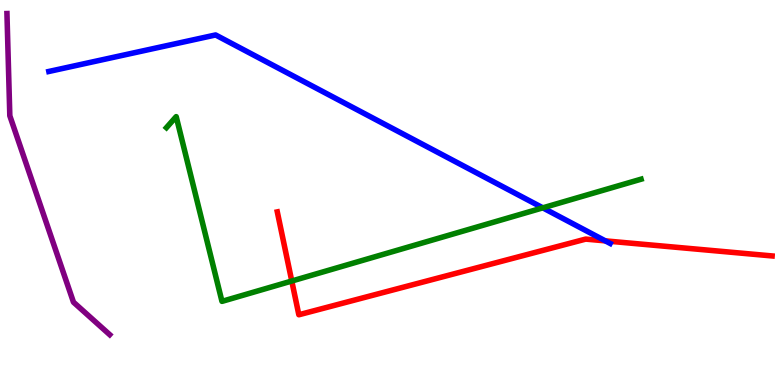[{'lines': ['blue', 'red'], 'intersections': [{'x': 7.81, 'y': 3.74}]}, {'lines': ['green', 'red'], 'intersections': [{'x': 3.76, 'y': 2.7}]}, {'lines': ['purple', 'red'], 'intersections': []}, {'lines': ['blue', 'green'], 'intersections': [{'x': 7.0, 'y': 4.6}]}, {'lines': ['blue', 'purple'], 'intersections': []}, {'lines': ['green', 'purple'], 'intersections': []}]